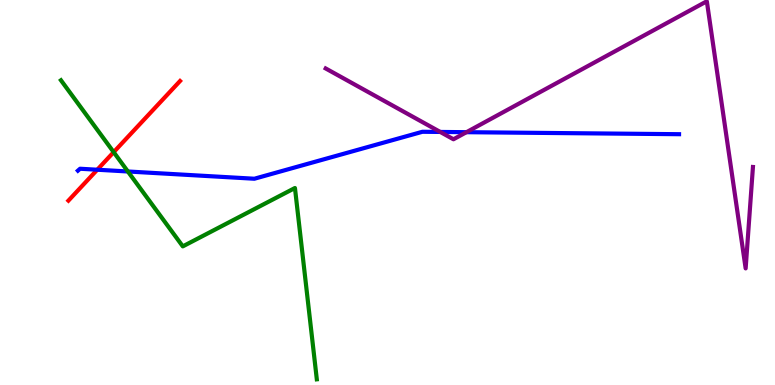[{'lines': ['blue', 'red'], 'intersections': [{'x': 1.25, 'y': 5.59}]}, {'lines': ['green', 'red'], 'intersections': [{'x': 1.47, 'y': 6.05}]}, {'lines': ['purple', 'red'], 'intersections': []}, {'lines': ['blue', 'green'], 'intersections': [{'x': 1.65, 'y': 5.55}]}, {'lines': ['blue', 'purple'], 'intersections': [{'x': 5.68, 'y': 6.57}, {'x': 6.02, 'y': 6.57}]}, {'lines': ['green', 'purple'], 'intersections': []}]